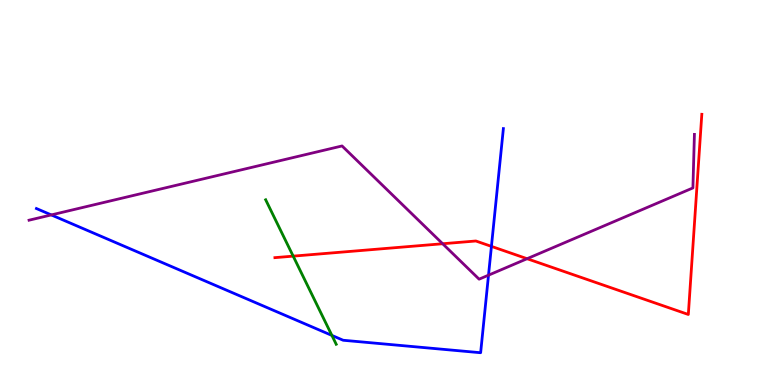[{'lines': ['blue', 'red'], 'intersections': [{'x': 6.34, 'y': 3.6}]}, {'lines': ['green', 'red'], 'intersections': [{'x': 3.78, 'y': 3.35}]}, {'lines': ['purple', 'red'], 'intersections': [{'x': 5.71, 'y': 3.67}, {'x': 6.8, 'y': 3.28}]}, {'lines': ['blue', 'green'], 'intersections': [{'x': 4.28, 'y': 1.29}]}, {'lines': ['blue', 'purple'], 'intersections': [{'x': 0.662, 'y': 4.42}, {'x': 6.3, 'y': 2.85}]}, {'lines': ['green', 'purple'], 'intersections': []}]